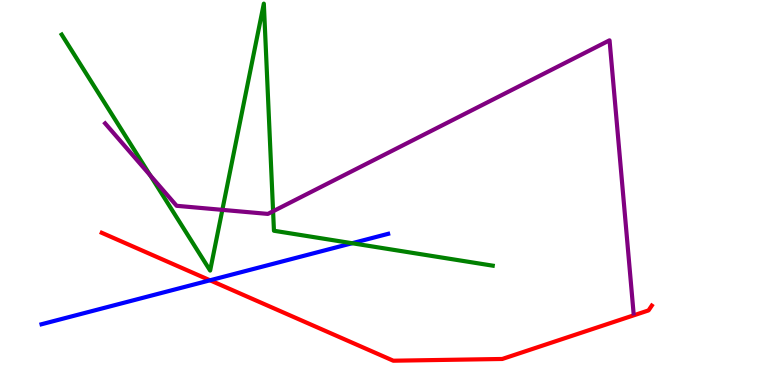[{'lines': ['blue', 'red'], 'intersections': [{'x': 2.71, 'y': 2.72}]}, {'lines': ['green', 'red'], 'intersections': []}, {'lines': ['purple', 'red'], 'intersections': []}, {'lines': ['blue', 'green'], 'intersections': [{'x': 4.54, 'y': 3.68}]}, {'lines': ['blue', 'purple'], 'intersections': []}, {'lines': ['green', 'purple'], 'intersections': [{'x': 1.94, 'y': 5.44}, {'x': 2.87, 'y': 4.55}, {'x': 3.52, 'y': 4.51}]}]